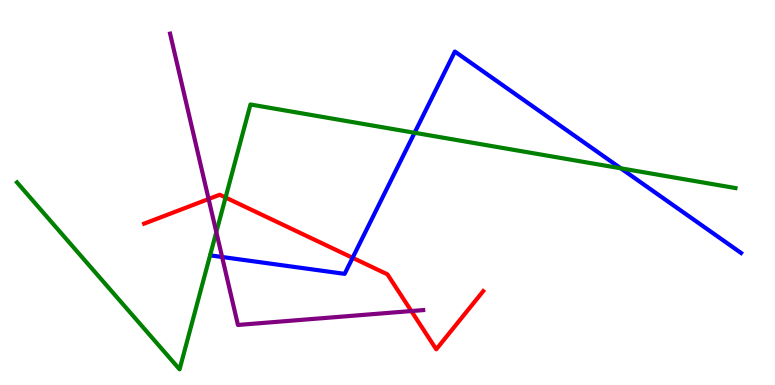[{'lines': ['blue', 'red'], 'intersections': [{'x': 4.55, 'y': 3.3}]}, {'lines': ['green', 'red'], 'intersections': [{'x': 2.91, 'y': 4.87}]}, {'lines': ['purple', 'red'], 'intersections': [{'x': 2.69, 'y': 4.83}, {'x': 5.31, 'y': 1.92}]}, {'lines': ['blue', 'green'], 'intersections': [{'x': 5.35, 'y': 6.55}, {'x': 8.01, 'y': 5.63}]}, {'lines': ['blue', 'purple'], 'intersections': [{'x': 2.87, 'y': 3.32}]}, {'lines': ['green', 'purple'], 'intersections': [{'x': 2.79, 'y': 3.97}]}]